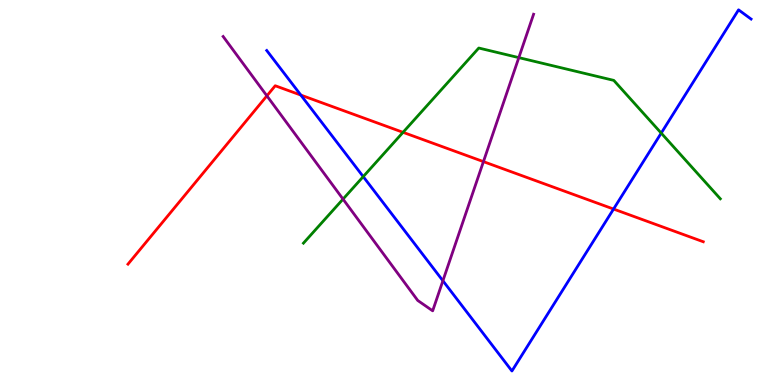[{'lines': ['blue', 'red'], 'intersections': [{'x': 3.88, 'y': 7.53}, {'x': 7.92, 'y': 4.57}]}, {'lines': ['green', 'red'], 'intersections': [{'x': 5.2, 'y': 6.56}]}, {'lines': ['purple', 'red'], 'intersections': [{'x': 3.44, 'y': 7.51}, {'x': 6.24, 'y': 5.8}]}, {'lines': ['blue', 'green'], 'intersections': [{'x': 4.69, 'y': 5.41}, {'x': 8.53, 'y': 6.54}]}, {'lines': ['blue', 'purple'], 'intersections': [{'x': 5.71, 'y': 2.71}]}, {'lines': ['green', 'purple'], 'intersections': [{'x': 4.43, 'y': 4.83}, {'x': 6.69, 'y': 8.5}]}]